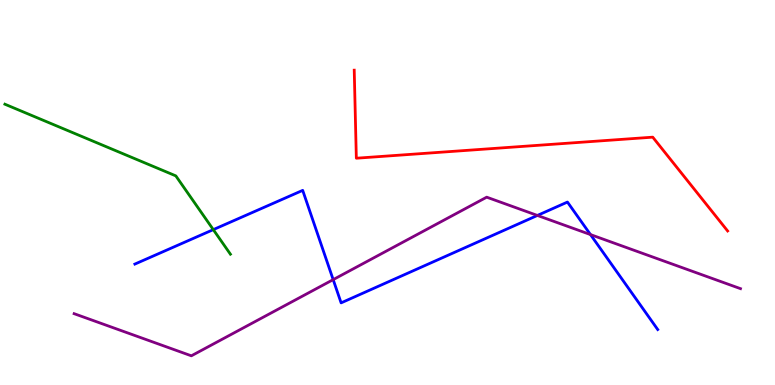[{'lines': ['blue', 'red'], 'intersections': []}, {'lines': ['green', 'red'], 'intersections': []}, {'lines': ['purple', 'red'], 'intersections': []}, {'lines': ['blue', 'green'], 'intersections': [{'x': 2.75, 'y': 4.04}]}, {'lines': ['blue', 'purple'], 'intersections': [{'x': 4.3, 'y': 2.74}, {'x': 6.93, 'y': 4.4}, {'x': 7.62, 'y': 3.91}]}, {'lines': ['green', 'purple'], 'intersections': []}]